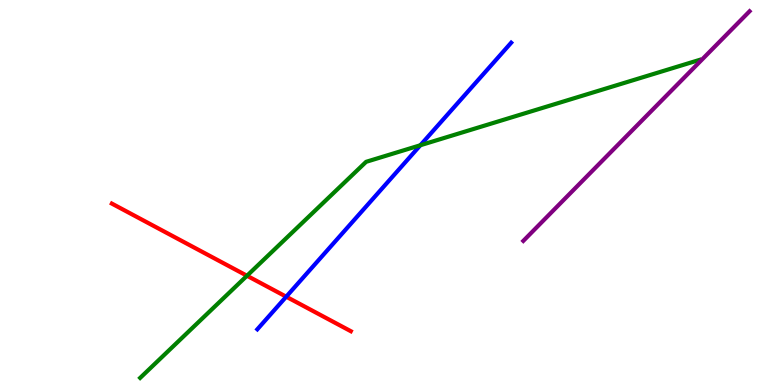[{'lines': ['blue', 'red'], 'intersections': [{'x': 3.69, 'y': 2.29}]}, {'lines': ['green', 'red'], 'intersections': [{'x': 3.19, 'y': 2.84}]}, {'lines': ['purple', 'red'], 'intersections': []}, {'lines': ['blue', 'green'], 'intersections': [{'x': 5.42, 'y': 6.23}]}, {'lines': ['blue', 'purple'], 'intersections': []}, {'lines': ['green', 'purple'], 'intersections': []}]